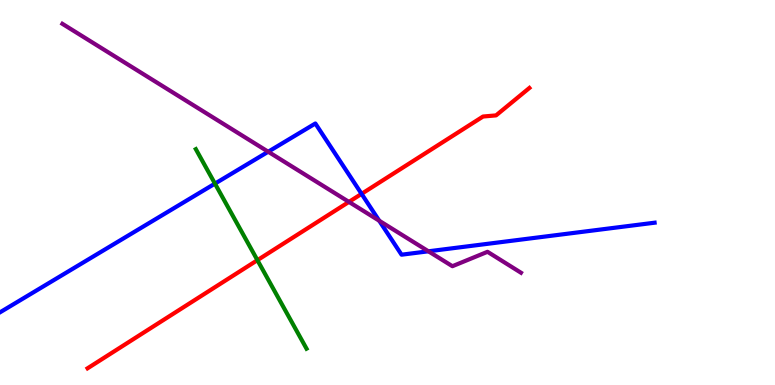[{'lines': ['blue', 'red'], 'intersections': [{'x': 4.67, 'y': 4.96}]}, {'lines': ['green', 'red'], 'intersections': [{'x': 3.32, 'y': 3.24}]}, {'lines': ['purple', 'red'], 'intersections': [{'x': 4.5, 'y': 4.76}]}, {'lines': ['blue', 'green'], 'intersections': [{'x': 2.77, 'y': 5.23}]}, {'lines': ['blue', 'purple'], 'intersections': [{'x': 3.46, 'y': 6.06}, {'x': 4.89, 'y': 4.27}, {'x': 5.53, 'y': 3.47}]}, {'lines': ['green', 'purple'], 'intersections': []}]